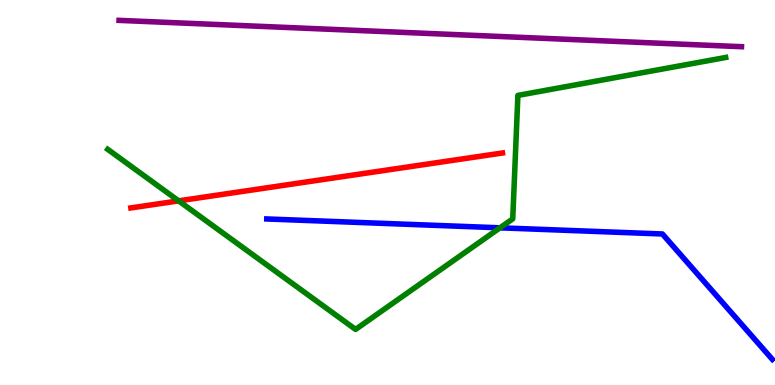[{'lines': ['blue', 'red'], 'intersections': []}, {'lines': ['green', 'red'], 'intersections': [{'x': 2.3, 'y': 4.78}]}, {'lines': ['purple', 'red'], 'intersections': []}, {'lines': ['blue', 'green'], 'intersections': [{'x': 6.45, 'y': 4.08}]}, {'lines': ['blue', 'purple'], 'intersections': []}, {'lines': ['green', 'purple'], 'intersections': []}]